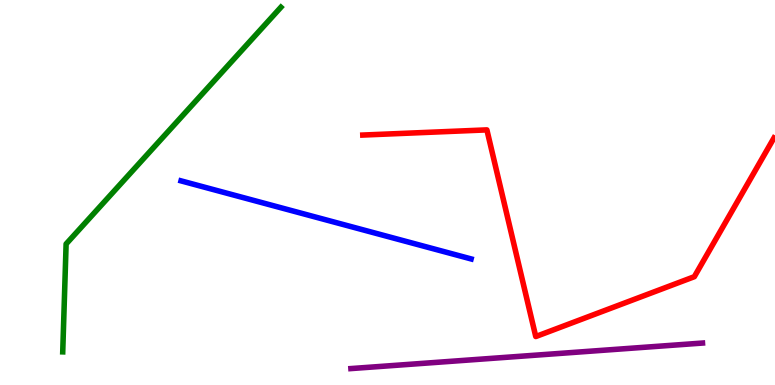[{'lines': ['blue', 'red'], 'intersections': []}, {'lines': ['green', 'red'], 'intersections': []}, {'lines': ['purple', 'red'], 'intersections': []}, {'lines': ['blue', 'green'], 'intersections': []}, {'lines': ['blue', 'purple'], 'intersections': []}, {'lines': ['green', 'purple'], 'intersections': []}]